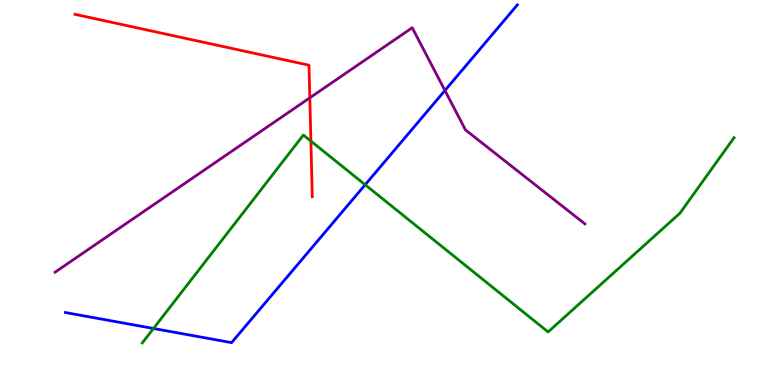[{'lines': ['blue', 'red'], 'intersections': []}, {'lines': ['green', 'red'], 'intersections': [{'x': 4.01, 'y': 6.34}]}, {'lines': ['purple', 'red'], 'intersections': [{'x': 4.0, 'y': 7.46}]}, {'lines': ['blue', 'green'], 'intersections': [{'x': 1.98, 'y': 1.47}, {'x': 4.71, 'y': 5.2}]}, {'lines': ['blue', 'purple'], 'intersections': [{'x': 5.74, 'y': 7.65}]}, {'lines': ['green', 'purple'], 'intersections': []}]